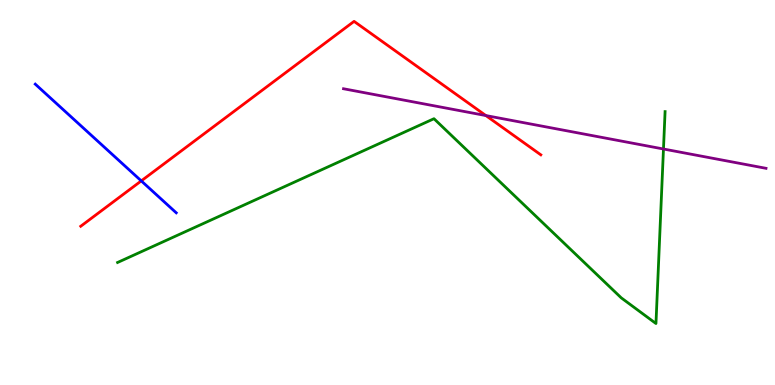[{'lines': ['blue', 'red'], 'intersections': [{'x': 1.82, 'y': 5.3}]}, {'lines': ['green', 'red'], 'intersections': []}, {'lines': ['purple', 'red'], 'intersections': [{'x': 6.27, 'y': 7.0}]}, {'lines': ['blue', 'green'], 'intersections': []}, {'lines': ['blue', 'purple'], 'intersections': []}, {'lines': ['green', 'purple'], 'intersections': [{'x': 8.56, 'y': 6.13}]}]